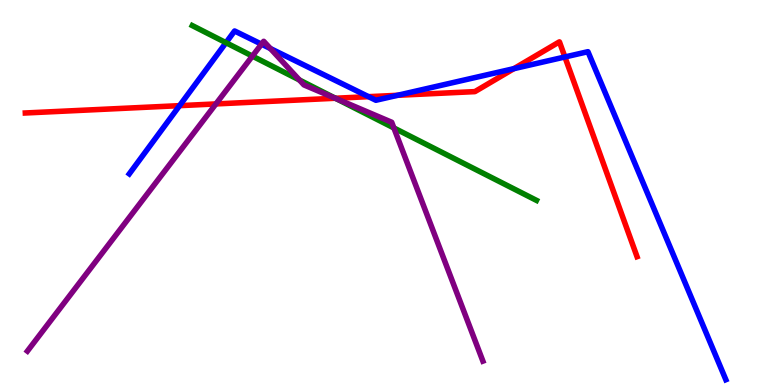[{'lines': ['blue', 'red'], 'intersections': [{'x': 2.32, 'y': 7.26}, {'x': 4.76, 'y': 7.49}, {'x': 5.13, 'y': 7.52}, {'x': 6.63, 'y': 8.22}, {'x': 7.29, 'y': 8.52}]}, {'lines': ['green', 'red'], 'intersections': [{'x': 4.33, 'y': 7.45}]}, {'lines': ['purple', 'red'], 'intersections': [{'x': 2.79, 'y': 7.3}, {'x': 4.33, 'y': 7.45}]}, {'lines': ['blue', 'green'], 'intersections': [{'x': 2.92, 'y': 8.89}]}, {'lines': ['blue', 'purple'], 'intersections': [{'x': 3.37, 'y': 8.85}, {'x': 3.49, 'y': 8.74}]}, {'lines': ['green', 'purple'], 'intersections': [{'x': 3.26, 'y': 8.54}, {'x': 3.86, 'y': 7.92}, {'x': 4.34, 'y': 7.44}, {'x': 5.08, 'y': 6.68}]}]